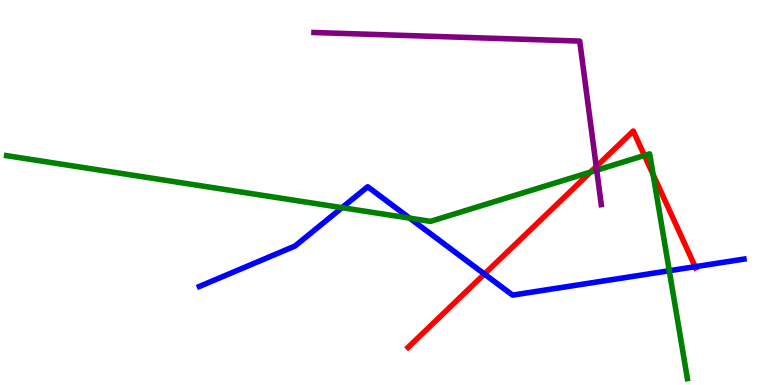[{'lines': ['blue', 'red'], 'intersections': [{'x': 6.25, 'y': 2.88}, {'x': 8.97, 'y': 3.07}]}, {'lines': ['green', 'red'], 'intersections': [{'x': 7.62, 'y': 5.53}, {'x': 8.32, 'y': 5.96}, {'x': 8.43, 'y': 5.46}]}, {'lines': ['purple', 'red'], 'intersections': [{'x': 7.69, 'y': 5.67}]}, {'lines': ['blue', 'green'], 'intersections': [{'x': 4.41, 'y': 4.61}, {'x': 5.29, 'y': 4.33}, {'x': 8.64, 'y': 2.97}]}, {'lines': ['blue', 'purple'], 'intersections': []}, {'lines': ['green', 'purple'], 'intersections': [{'x': 7.7, 'y': 5.58}]}]